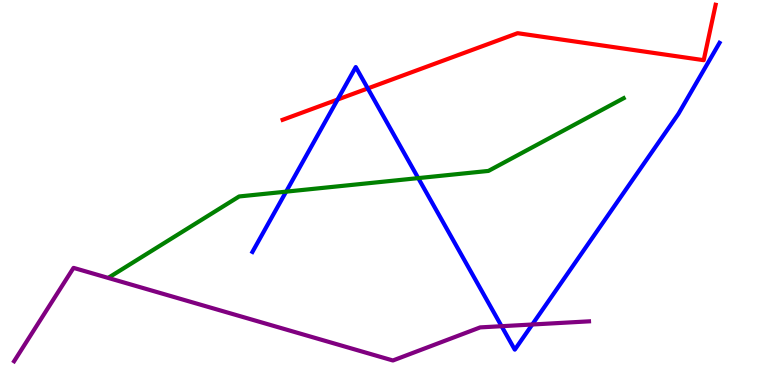[{'lines': ['blue', 'red'], 'intersections': [{'x': 4.36, 'y': 7.41}, {'x': 4.75, 'y': 7.7}]}, {'lines': ['green', 'red'], 'intersections': []}, {'lines': ['purple', 'red'], 'intersections': []}, {'lines': ['blue', 'green'], 'intersections': [{'x': 3.69, 'y': 5.02}, {'x': 5.4, 'y': 5.37}]}, {'lines': ['blue', 'purple'], 'intersections': [{'x': 6.47, 'y': 1.53}, {'x': 6.87, 'y': 1.57}]}, {'lines': ['green', 'purple'], 'intersections': []}]